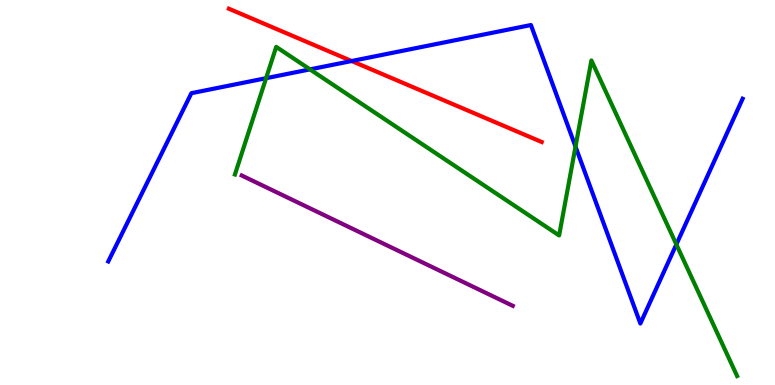[{'lines': ['blue', 'red'], 'intersections': [{'x': 4.54, 'y': 8.42}]}, {'lines': ['green', 'red'], 'intersections': []}, {'lines': ['purple', 'red'], 'intersections': []}, {'lines': ['blue', 'green'], 'intersections': [{'x': 3.43, 'y': 7.97}, {'x': 4.0, 'y': 8.2}, {'x': 7.43, 'y': 6.19}, {'x': 8.73, 'y': 3.65}]}, {'lines': ['blue', 'purple'], 'intersections': []}, {'lines': ['green', 'purple'], 'intersections': []}]